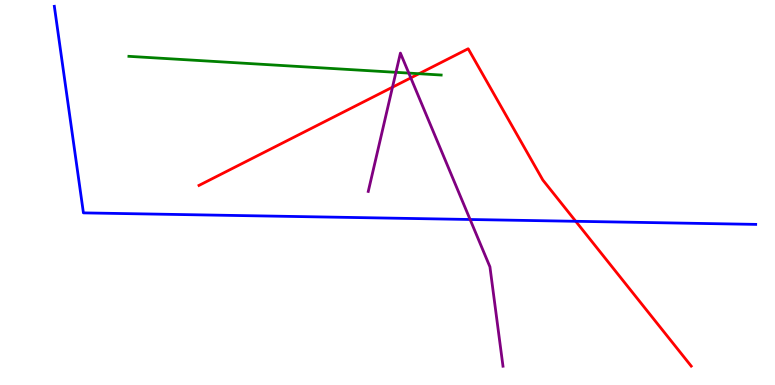[{'lines': ['blue', 'red'], 'intersections': [{'x': 7.43, 'y': 4.25}]}, {'lines': ['green', 'red'], 'intersections': [{'x': 5.41, 'y': 8.09}]}, {'lines': ['purple', 'red'], 'intersections': [{'x': 5.06, 'y': 7.74}, {'x': 5.3, 'y': 7.98}]}, {'lines': ['blue', 'green'], 'intersections': []}, {'lines': ['blue', 'purple'], 'intersections': [{'x': 6.07, 'y': 4.3}]}, {'lines': ['green', 'purple'], 'intersections': [{'x': 5.11, 'y': 8.12}, {'x': 5.27, 'y': 8.1}]}]